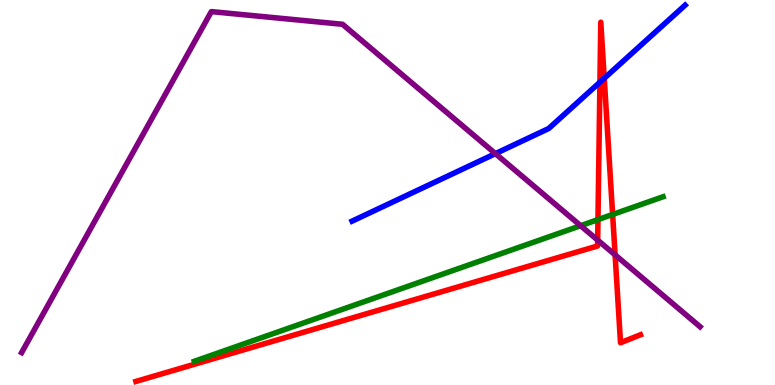[{'lines': ['blue', 'red'], 'intersections': [{'x': 7.74, 'y': 7.86}, {'x': 7.8, 'y': 7.97}]}, {'lines': ['green', 'red'], 'intersections': [{'x': 7.72, 'y': 4.3}, {'x': 7.9, 'y': 4.43}]}, {'lines': ['purple', 'red'], 'intersections': [{'x': 7.71, 'y': 3.76}, {'x': 7.94, 'y': 3.38}]}, {'lines': ['blue', 'green'], 'intersections': []}, {'lines': ['blue', 'purple'], 'intersections': [{'x': 6.39, 'y': 6.01}]}, {'lines': ['green', 'purple'], 'intersections': [{'x': 7.49, 'y': 4.14}]}]